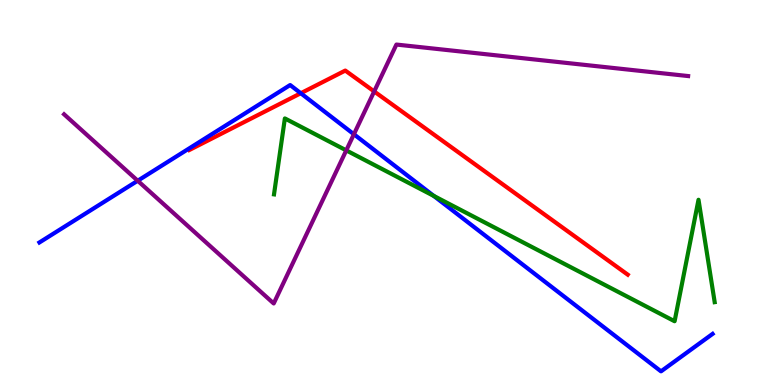[{'lines': ['blue', 'red'], 'intersections': [{'x': 3.88, 'y': 7.58}]}, {'lines': ['green', 'red'], 'intersections': []}, {'lines': ['purple', 'red'], 'intersections': [{'x': 4.83, 'y': 7.62}]}, {'lines': ['blue', 'green'], 'intersections': [{'x': 5.6, 'y': 4.91}]}, {'lines': ['blue', 'purple'], 'intersections': [{'x': 1.78, 'y': 5.31}, {'x': 4.57, 'y': 6.51}]}, {'lines': ['green', 'purple'], 'intersections': [{'x': 4.47, 'y': 6.09}]}]